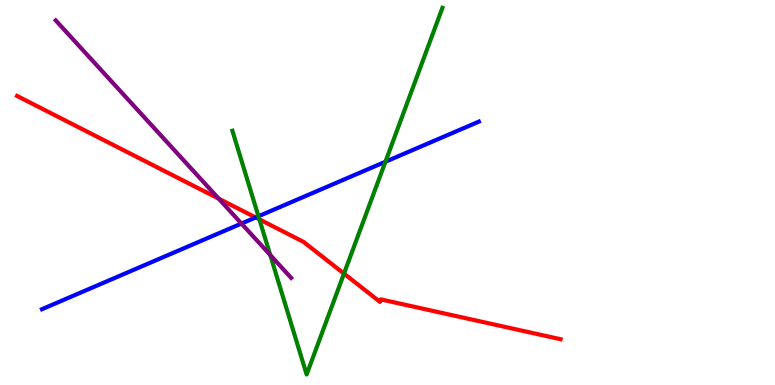[{'lines': ['blue', 'red'], 'intersections': [{'x': 3.3, 'y': 4.35}]}, {'lines': ['green', 'red'], 'intersections': [{'x': 3.35, 'y': 4.3}, {'x': 4.44, 'y': 2.89}]}, {'lines': ['purple', 'red'], 'intersections': [{'x': 2.82, 'y': 4.84}]}, {'lines': ['blue', 'green'], 'intersections': [{'x': 3.33, 'y': 4.38}, {'x': 4.97, 'y': 5.8}]}, {'lines': ['blue', 'purple'], 'intersections': [{'x': 3.12, 'y': 4.19}]}, {'lines': ['green', 'purple'], 'intersections': [{'x': 3.49, 'y': 3.38}]}]